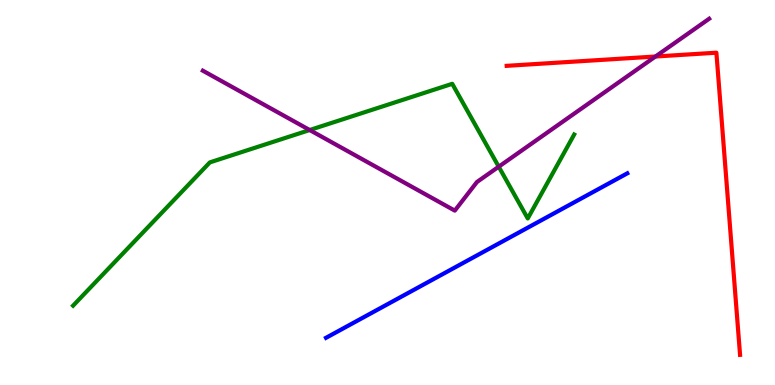[{'lines': ['blue', 'red'], 'intersections': []}, {'lines': ['green', 'red'], 'intersections': []}, {'lines': ['purple', 'red'], 'intersections': [{'x': 8.46, 'y': 8.53}]}, {'lines': ['blue', 'green'], 'intersections': []}, {'lines': ['blue', 'purple'], 'intersections': []}, {'lines': ['green', 'purple'], 'intersections': [{'x': 4.0, 'y': 6.62}, {'x': 6.44, 'y': 5.67}]}]